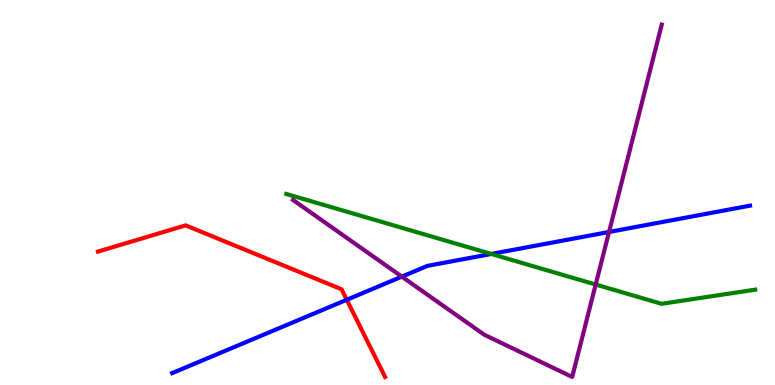[{'lines': ['blue', 'red'], 'intersections': [{'x': 4.47, 'y': 2.21}]}, {'lines': ['green', 'red'], 'intersections': []}, {'lines': ['purple', 'red'], 'intersections': []}, {'lines': ['blue', 'green'], 'intersections': [{'x': 6.34, 'y': 3.4}]}, {'lines': ['blue', 'purple'], 'intersections': [{'x': 5.18, 'y': 2.81}, {'x': 7.86, 'y': 3.97}]}, {'lines': ['green', 'purple'], 'intersections': [{'x': 7.69, 'y': 2.61}]}]